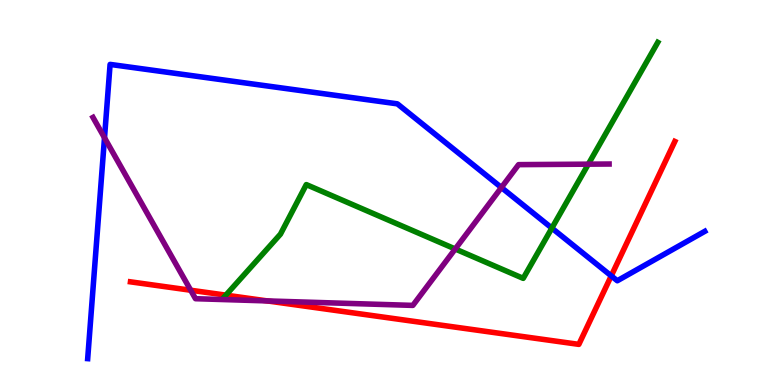[{'lines': ['blue', 'red'], 'intersections': [{'x': 7.89, 'y': 2.83}]}, {'lines': ['green', 'red'], 'intersections': [{'x': 2.91, 'y': 2.33}]}, {'lines': ['purple', 'red'], 'intersections': [{'x': 2.46, 'y': 2.46}, {'x': 3.45, 'y': 2.18}]}, {'lines': ['blue', 'green'], 'intersections': [{'x': 7.12, 'y': 4.08}]}, {'lines': ['blue', 'purple'], 'intersections': [{'x': 1.35, 'y': 6.42}, {'x': 6.47, 'y': 5.13}]}, {'lines': ['green', 'purple'], 'intersections': [{'x': 5.87, 'y': 3.53}, {'x': 7.59, 'y': 5.74}]}]